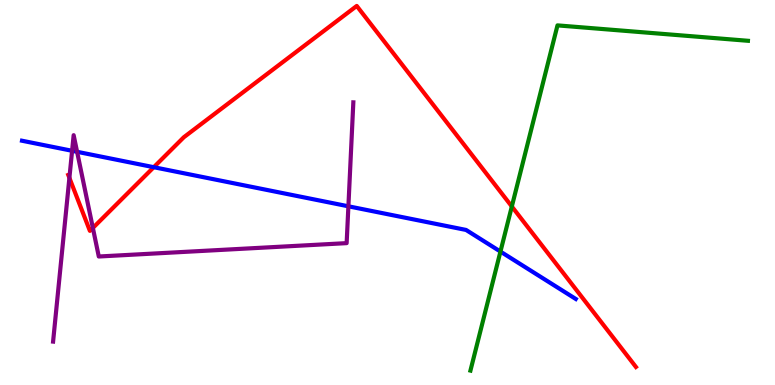[{'lines': ['blue', 'red'], 'intersections': [{'x': 1.98, 'y': 5.66}]}, {'lines': ['green', 'red'], 'intersections': [{'x': 6.6, 'y': 4.64}]}, {'lines': ['purple', 'red'], 'intersections': [{'x': 0.895, 'y': 5.38}, {'x': 1.2, 'y': 4.08}]}, {'lines': ['blue', 'green'], 'intersections': [{'x': 6.46, 'y': 3.47}]}, {'lines': ['blue', 'purple'], 'intersections': [{'x': 0.93, 'y': 6.08}, {'x': 0.995, 'y': 6.06}, {'x': 4.5, 'y': 4.64}]}, {'lines': ['green', 'purple'], 'intersections': []}]